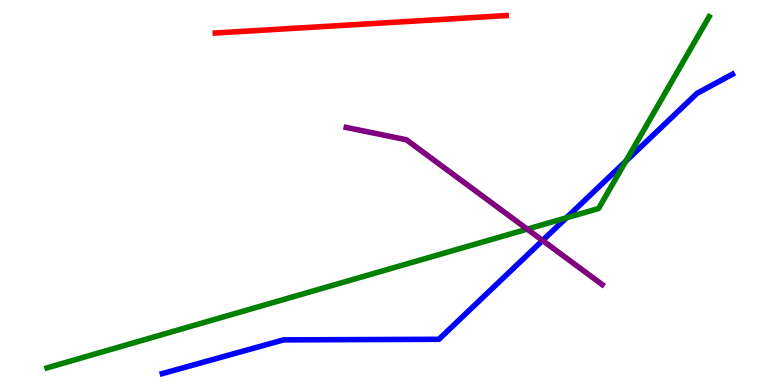[{'lines': ['blue', 'red'], 'intersections': []}, {'lines': ['green', 'red'], 'intersections': []}, {'lines': ['purple', 'red'], 'intersections': []}, {'lines': ['blue', 'green'], 'intersections': [{'x': 7.31, 'y': 4.34}, {'x': 8.08, 'y': 5.81}]}, {'lines': ['blue', 'purple'], 'intersections': [{'x': 7.0, 'y': 3.75}]}, {'lines': ['green', 'purple'], 'intersections': [{'x': 6.8, 'y': 4.05}]}]